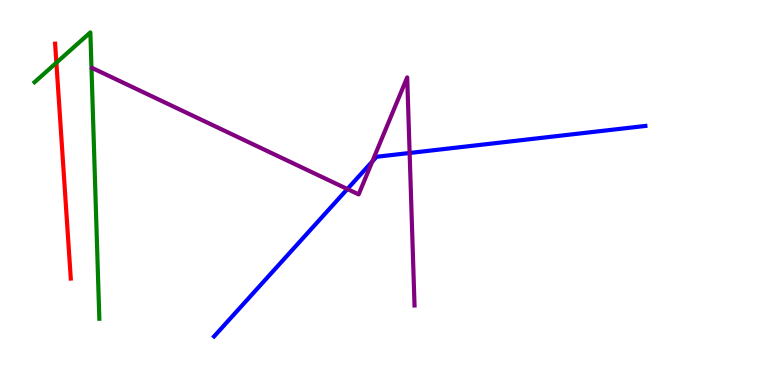[{'lines': ['blue', 'red'], 'intersections': []}, {'lines': ['green', 'red'], 'intersections': [{'x': 0.728, 'y': 8.37}]}, {'lines': ['purple', 'red'], 'intersections': []}, {'lines': ['blue', 'green'], 'intersections': []}, {'lines': ['blue', 'purple'], 'intersections': [{'x': 4.48, 'y': 5.09}, {'x': 4.8, 'y': 5.81}, {'x': 5.29, 'y': 6.03}]}, {'lines': ['green', 'purple'], 'intersections': []}]